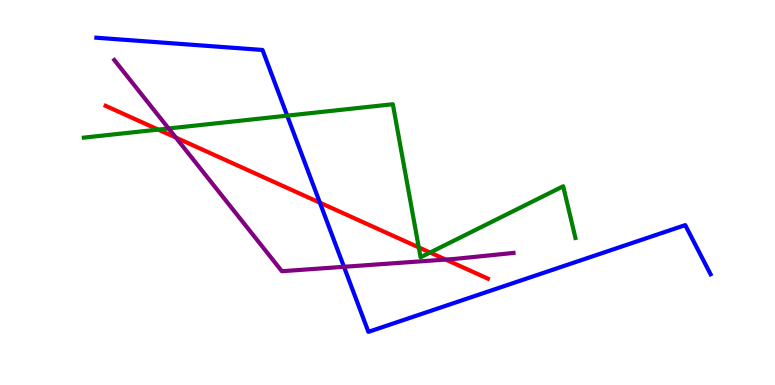[{'lines': ['blue', 'red'], 'intersections': [{'x': 4.13, 'y': 4.74}]}, {'lines': ['green', 'red'], 'intersections': [{'x': 2.04, 'y': 6.63}, {'x': 5.4, 'y': 3.57}, {'x': 5.55, 'y': 3.44}]}, {'lines': ['purple', 'red'], 'intersections': [{'x': 2.27, 'y': 6.43}, {'x': 5.75, 'y': 3.26}]}, {'lines': ['blue', 'green'], 'intersections': [{'x': 3.71, 'y': 7.0}]}, {'lines': ['blue', 'purple'], 'intersections': [{'x': 4.44, 'y': 3.07}]}, {'lines': ['green', 'purple'], 'intersections': [{'x': 2.18, 'y': 6.66}]}]